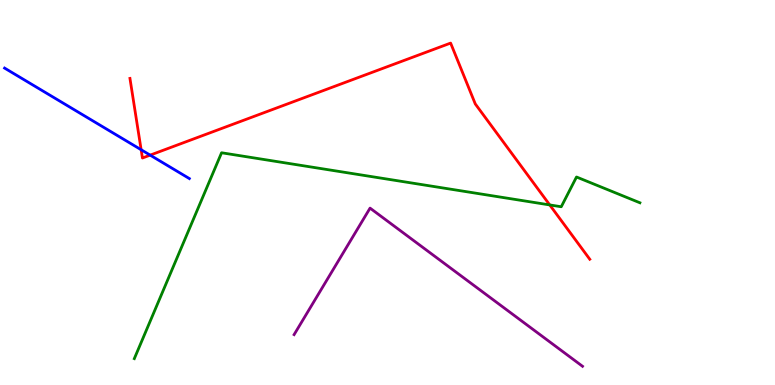[{'lines': ['blue', 'red'], 'intersections': [{'x': 1.82, 'y': 6.11}, {'x': 1.94, 'y': 5.97}]}, {'lines': ['green', 'red'], 'intersections': [{'x': 7.09, 'y': 4.68}]}, {'lines': ['purple', 'red'], 'intersections': []}, {'lines': ['blue', 'green'], 'intersections': []}, {'lines': ['blue', 'purple'], 'intersections': []}, {'lines': ['green', 'purple'], 'intersections': []}]